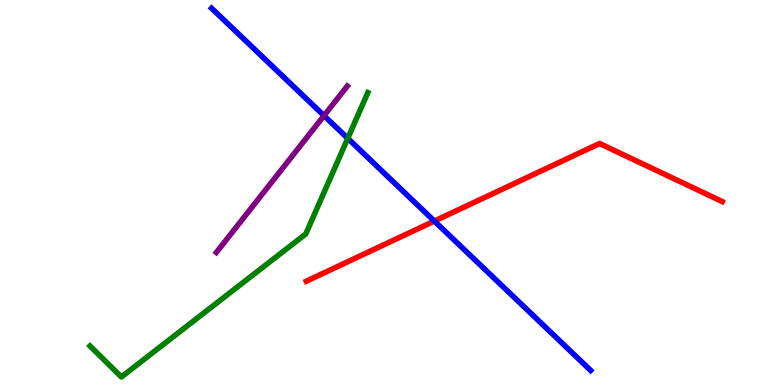[{'lines': ['blue', 'red'], 'intersections': [{'x': 5.6, 'y': 4.26}]}, {'lines': ['green', 'red'], 'intersections': []}, {'lines': ['purple', 'red'], 'intersections': []}, {'lines': ['blue', 'green'], 'intersections': [{'x': 4.49, 'y': 6.41}]}, {'lines': ['blue', 'purple'], 'intersections': [{'x': 4.18, 'y': 7.0}]}, {'lines': ['green', 'purple'], 'intersections': []}]